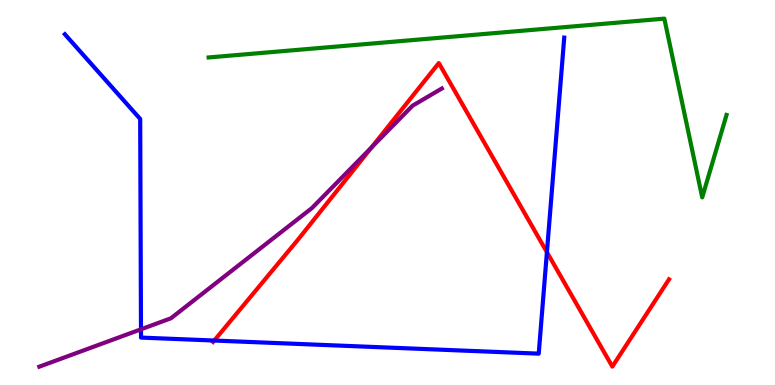[{'lines': ['blue', 'red'], 'intersections': [{'x': 2.76, 'y': 1.15}, {'x': 7.06, 'y': 3.45}]}, {'lines': ['green', 'red'], 'intersections': []}, {'lines': ['purple', 'red'], 'intersections': [{'x': 4.79, 'y': 6.17}]}, {'lines': ['blue', 'green'], 'intersections': []}, {'lines': ['blue', 'purple'], 'intersections': [{'x': 1.82, 'y': 1.45}]}, {'lines': ['green', 'purple'], 'intersections': []}]